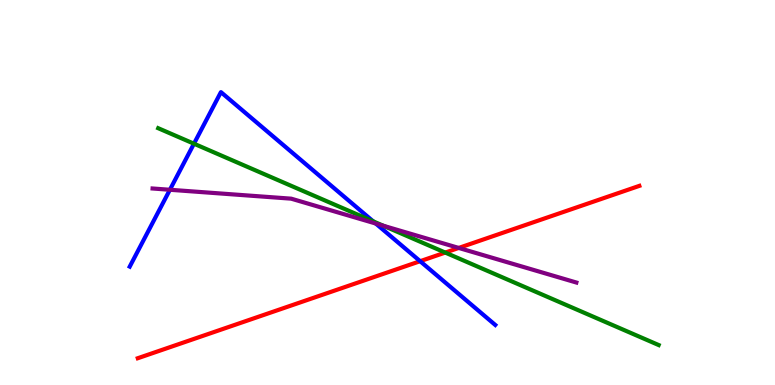[{'lines': ['blue', 'red'], 'intersections': [{'x': 5.42, 'y': 3.22}]}, {'lines': ['green', 'red'], 'intersections': [{'x': 5.75, 'y': 3.44}]}, {'lines': ['purple', 'red'], 'intersections': [{'x': 5.92, 'y': 3.56}]}, {'lines': ['blue', 'green'], 'intersections': [{'x': 2.5, 'y': 6.27}, {'x': 4.82, 'y': 4.25}]}, {'lines': ['blue', 'purple'], 'intersections': [{'x': 2.19, 'y': 5.07}, {'x': 4.85, 'y': 4.19}]}, {'lines': ['green', 'purple'], 'intersections': [{'x': 4.95, 'y': 4.13}]}]